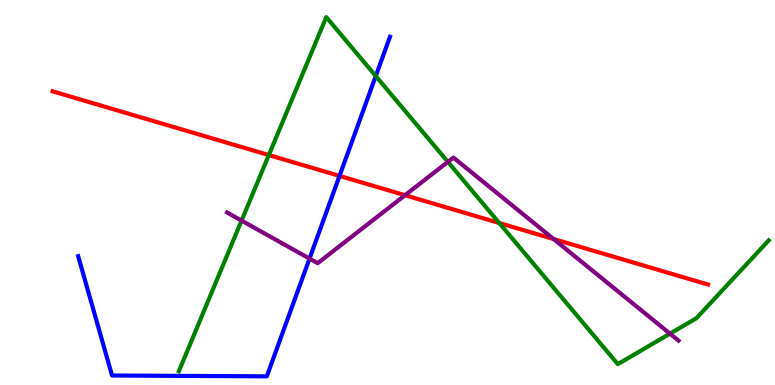[{'lines': ['blue', 'red'], 'intersections': [{'x': 4.38, 'y': 5.43}]}, {'lines': ['green', 'red'], 'intersections': [{'x': 3.47, 'y': 5.97}, {'x': 6.44, 'y': 4.21}]}, {'lines': ['purple', 'red'], 'intersections': [{'x': 5.23, 'y': 4.93}, {'x': 7.14, 'y': 3.79}]}, {'lines': ['blue', 'green'], 'intersections': [{'x': 4.85, 'y': 8.03}]}, {'lines': ['blue', 'purple'], 'intersections': [{'x': 3.99, 'y': 3.28}]}, {'lines': ['green', 'purple'], 'intersections': [{'x': 3.12, 'y': 4.27}, {'x': 5.78, 'y': 5.8}, {'x': 8.64, 'y': 1.33}]}]